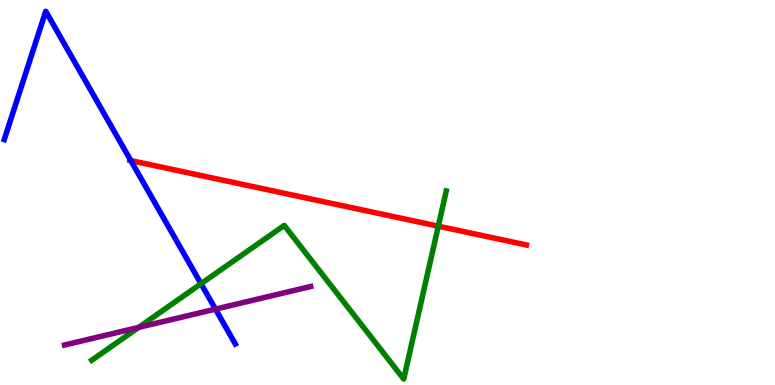[{'lines': ['blue', 'red'], 'intersections': [{'x': 1.69, 'y': 5.83}]}, {'lines': ['green', 'red'], 'intersections': [{'x': 5.66, 'y': 4.13}]}, {'lines': ['purple', 'red'], 'intersections': []}, {'lines': ['blue', 'green'], 'intersections': [{'x': 2.59, 'y': 2.63}]}, {'lines': ['blue', 'purple'], 'intersections': [{'x': 2.78, 'y': 1.97}]}, {'lines': ['green', 'purple'], 'intersections': [{'x': 1.79, 'y': 1.5}]}]